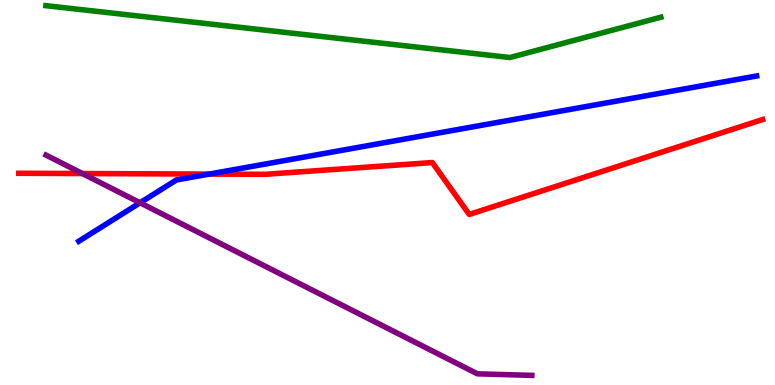[{'lines': ['blue', 'red'], 'intersections': [{'x': 2.7, 'y': 5.48}]}, {'lines': ['green', 'red'], 'intersections': []}, {'lines': ['purple', 'red'], 'intersections': [{'x': 1.06, 'y': 5.49}]}, {'lines': ['blue', 'green'], 'intersections': []}, {'lines': ['blue', 'purple'], 'intersections': [{'x': 1.81, 'y': 4.73}]}, {'lines': ['green', 'purple'], 'intersections': []}]